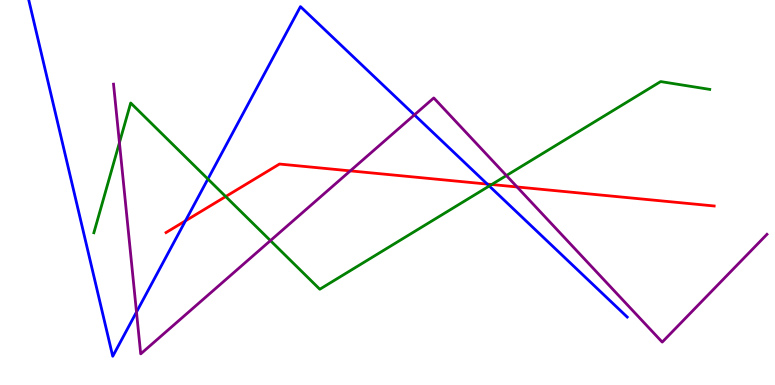[{'lines': ['blue', 'red'], 'intersections': [{'x': 2.39, 'y': 4.26}, {'x': 6.29, 'y': 5.22}]}, {'lines': ['green', 'red'], 'intersections': [{'x': 2.91, 'y': 4.89}, {'x': 6.34, 'y': 5.21}]}, {'lines': ['purple', 'red'], 'intersections': [{'x': 4.52, 'y': 5.56}, {'x': 6.67, 'y': 5.14}]}, {'lines': ['blue', 'green'], 'intersections': [{'x': 2.68, 'y': 5.35}, {'x': 6.31, 'y': 5.17}]}, {'lines': ['blue', 'purple'], 'intersections': [{'x': 1.76, 'y': 1.89}, {'x': 5.35, 'y': 7.02}]}, {'lines': ['green', 'purple'], 'intersections': [{'x': 1.54, 'y': 6.29}, {'x': 3.49, 'y': 3.75}, {'x': 6.53, 'y': 5.44}]}]